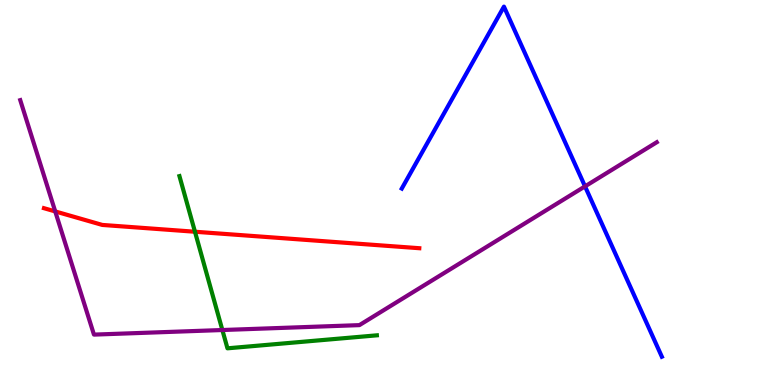[{'lines': ['blue', 'red'], 'intersections': []}, {'lines': ['green', 'red'], 'intersections': [{'x': 2.52, 'y': 3.98}]}, {'lines': ['purple', 'red'], 'intersections': [{'x': 0.713, 'y': 4.51}]}, {'lines': ['blue', 'green'], 'intersections': []}, {'lines': ['blue', 'purple'], 'intersections': [{'x': 7.55, 'y': 5.16}]}, {'lines': ['green', 'purple'], 'intersections': [{'x': 2.87, 'y': 1.43}]}]